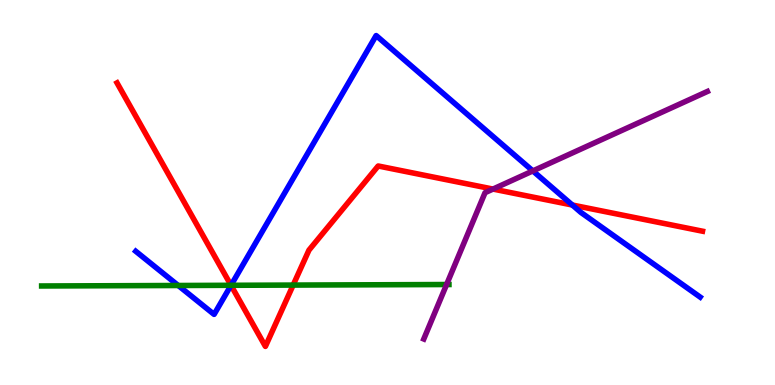[{'lines': ['blue', 'red'], 'intersections': [{'x': 2.98, 'y': 2.59}, {'x': 7.39, 'y': 4.67}]}, {'lines': ['green', 'red'], 'intersections': [{'x': 2.98, 'y': 2.59}, {'x': 3.78, 'y': 2.6}]}, {'lines': ['purple', 'red'], 'intersections': [{'x': 6.36, 'y': 5.09}]}, {'lines': ['blue', 'green'], 'intersections': [{'x': 2.3, 'y': 2.58}, {'x': 2.98, 'y': 2.59}]}, {'lines': ['blue', 'purple'], 'intersections': [{'x': 6.88, 'y': 5.56}]}, {'lines': ['green', 'purple'], 'intersections': [{'x': 5.76, 'y': 2.61}]}]